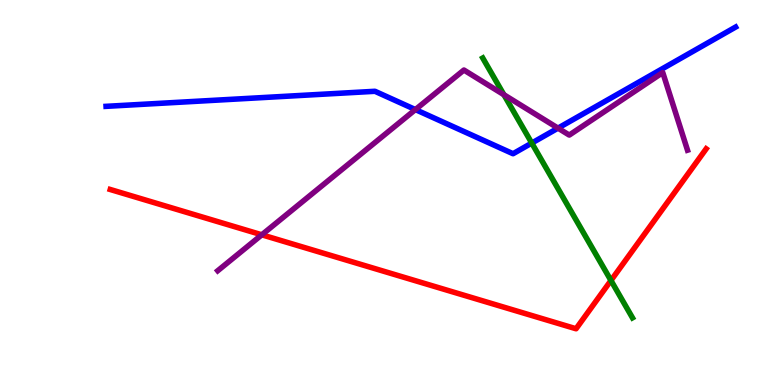[{'lines': ['blue', 'red'], 'intersections': []}, {'lines': ['green', 'red'], 'intersections': [{'x': 7.88, 'y': 2.71}]}, {'lines': ['purple', 'red'], 'intersections': [{'x': 3.38, 'y': 3.9}]}, {'lines': ['blue', 'green'], 'intersections': [{'x': 6.86, 'y': 6.28}]}, {'lines': ['blue', 'purple'], 'intersections': [{'x': 5.36, 'y': 7.15}, {'x': 7.2, 'y': 6.67}]}, {'lines': ['green', 'purple'], 'intersections': [{'x': 6.5, 'y': 7.54}]}]